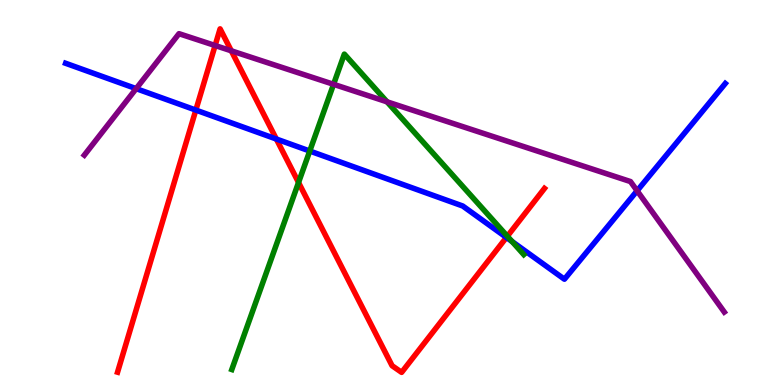[{'lines': ['blue', 'red'], 'intersections': [{'x': 2.53, 'y': 7.14}, {'x': 3.57, 'y': 6.39}, {'x': 6.53, 'y': 3.83}]}, {'lines': ['green', 'red'], 'intersections': [{'x': 3.85, 'y': 5.26}, {'x': 6.55, 'y': 3.86}]}, {'lines': ['purple', 'red'], 'intersections': [{'x': 2.78, 'y': 8.82}, {'x': 2.98, 'y': 8.68}]}, {'lines': ['blue', 'green'], 'intersections': [{'x': 4.0, 'y': 6.08}, {'x': 6.61, 'y': 3.73}]}, {'lines': ['blue', 'purple'], 'intersections': [{'x': 1.76, 'y': 7.7}, {'x': 8.22, 'y': 5.04}]}, {'lines': ['green', 'purple'], 'intersections': [{'x': 4.3, 'y': 7.81}, {'x': 4.99, 'y': 7.36}]}]